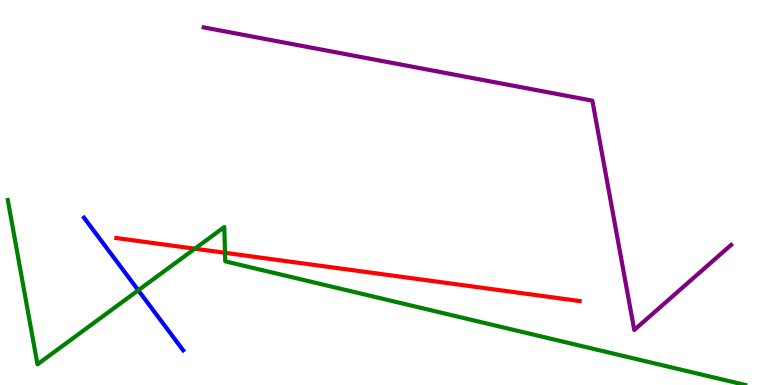[{'lines': ['blue', 'red'], 'intersections': []}, {'lines': ['green', 'red'], 'intersections': [{'x': 2.51, 'y': 3.54}, {'x': 2.9, 'y': 3.43}]}, {'lines': ['purple', 'red'], 'intersections': []}, {'lines': ['blue', 'green'], 'intersections': [{'x': 1.78, 'y': 2.46}]}, {'lines': ['blue', 'purple'], 'intersections': []}, {'lines': ['green', 'purple'], 'intersections': []}]